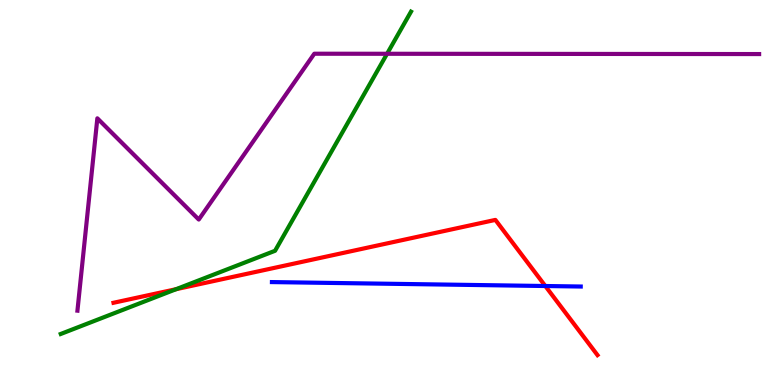[{'lines': ['blue', 'red'], 'intersections': [{'x': 7.04, 'y': 2.57}]}, {'lines': ['green', 'red'], 'intersections': [{'x': 2.27, 'y': 2.49}]}, {'lines': ['purple', 'red'], 'intersections': []}, {'lines': ['blue', 'green'], 'intersections': []}, {'lines': ['blue', 'purple'], 'intersections': []}, {'lines': ['green', 'purple'], 'intersections': [{'x': 4.99, 'y': 8.6}]}]